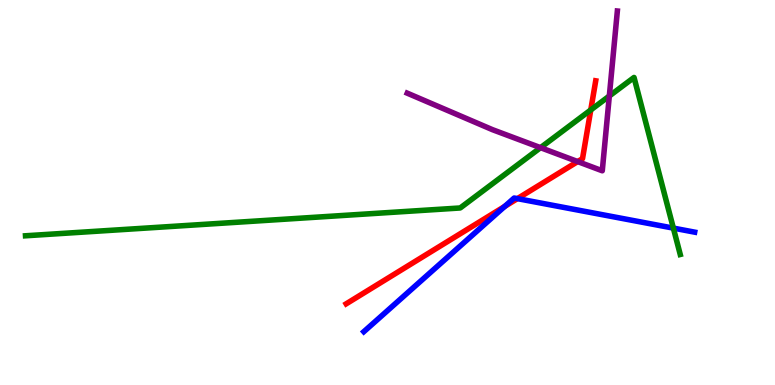[{'lines': ['blue', 'red'], 'intersections': [{'x': 6.51, 'y': 4.64}, {'x': 6.68, 'y': 4.84}]}, {'lines': ['green', 'red'], 'intersections': [{'x': 7.62, 'y': 7.14}]}, {'lines': ['purple', 'red'], 'intersections': [{'x': 7.45, 'y': 5.8}]}, {'lines': ['blue', 'green'], 'intersections': [{'x': 8.69, 'y': 4.07}]}, {'lines': ['blue', 'purple'], 'intersections': []}, {'lines': ['green', 'purple'], 'intersections': [{'x': 6.97, 'y': 6.16}, {'x': 7.86, 'y': 7.51}]}]